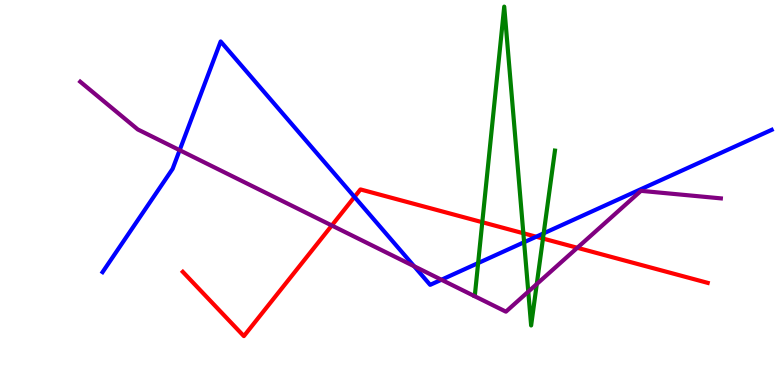[{'lines': ['blue', 'red'], 'intersections': [{'x': 4.57, 'y': 4.88}, {'x': 6.92, 'y': 3.85}]}, {'lines': ['green', 'red'], 'intersections': [{'x': 6.22, 'y': 4.23}, {'x': 6.75, 'y': 3.94}, {'x': 7.01, 'y': 3.8}]}, {'lines': ['purple', 'red'], 'intersections': [{'x': 4.28, 'y': 4.14}, {'x': 7.45, 'y': 3.56}]}, {'lines': ['blue', 'green'], 'intersections': [{'x': 6.17, 'y': 3.17}, {'x': 6.76, 'y': 3.71}, {'x': 7.02, 'y': 3.94}]}, {'lines': ['blue', 'purple'], 'intersections': [{'x': 2.32, 'y': 6.1}, {'x': 5.34, 'y': 3.08}, {'x': 5.7, 'y': 2.73}]}, {'lines': ['green', 'purple'], 'intersections': [{'x': 6.82, 'y': 2.42}, {'x': 6.93, 'y': 2.62}]}]